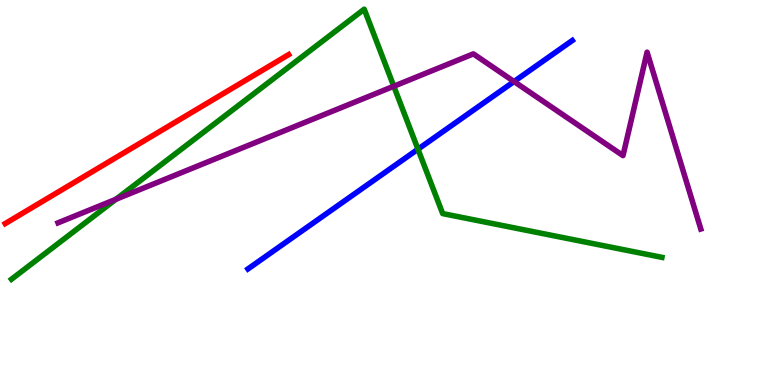[{'lines': ['blue', 'red'], 'intersections': []}, {'lines': ['green', 'red'], 'intersections': []}, {'lines': ['purple', 'red'], 'intersections': []}, {'lines': ['blue', 'green'], 'intersections': [{'x': 5.39, 'y': 6.12}]}, {'lines': ['blue', 'purple'], 'intersections': [{'x': 6.63, 'y': 7.88}]}, {'lines': ['green', 'purple'], 'intersections': [{'x': 1.5, 'y': 4.82}, {'x': 5.08, 'y': 7.76}]}]